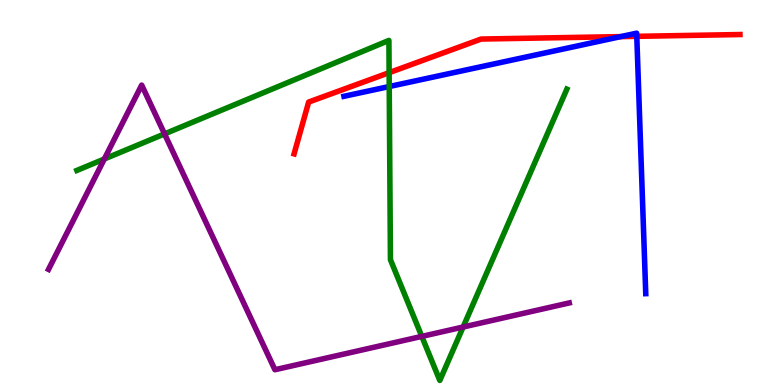[{'lines': ['blue', 'red'], 'intersections': [{'x': 8.01, 'y': 9.05}, {'x': 8.22, 'y': 9.06}]}, {'lines': ['green', 'red'], 'intersections': [{'x': 5.02, 'y': 8.11}]}, {'lines': ['purple', 'red'], 'intersections': []}, {'lines': ['blue', 'green'], 'intersections': [{'x': 5.02, 'y': 7.75}]}, {'lines': ['blue', 'purple'], 'intersections': []}, {'lines': ['green', 'purple'], 'intersections': [{'x': 1.35, 'y': 5.87}, {'x': 2.12, 'y': 6.52}, {'x': 5.44, 'y': 1.26}, {'x': 5.98, 'y': 1.51}]}]